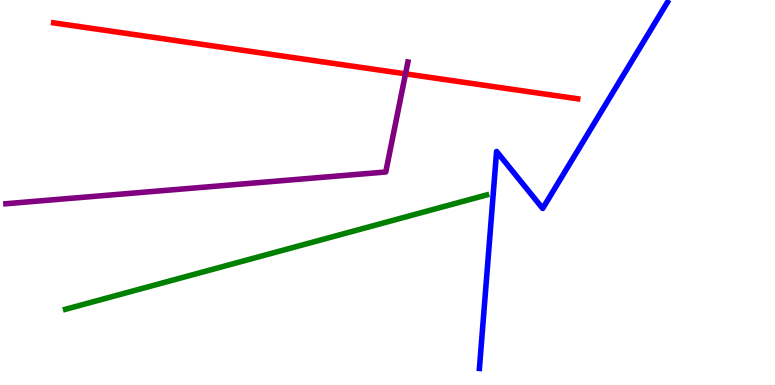[{'lines': ['blue', 'red'], 'intersections': []}, {'lines': ['green', 'red'], 'intersections': []}, {'lines': ['purple', 'red'], 'intersections': [{'x': 5.23, 'y': 8.08}]}, {'lines': ['blue', 'green'], 'intersections': []}, {'lines': ['blue', 'purple'], 'intersections': []}, {'lines': ['green', 'purple'], 'intersections': []}]